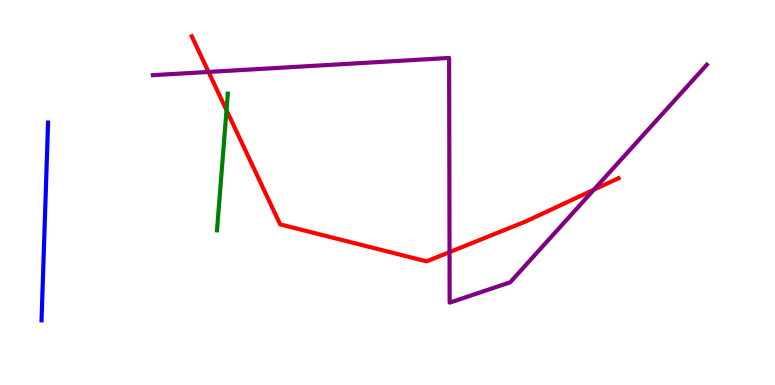[{'lines': ['blue', 'red'], 'intersections': []}, {'lines': ['green', 'red'], 'intersections': [{'x': 2.92, 'y': 7.14}]}, {'lines': ['purple', 'red'], 'intersections': [{'x': 2.69, 'y': 8.13}, {'x': 5.8, 'y': 3.45}, {'x': 7.66, 'y': 5.07}]}, {'lines': ['blue', 'green'], 'intersections': []}, {'lines': ['blue', 'purple'], 'intersections': []}, {'lines': ['green', 'purple'], 'intersections': []}]